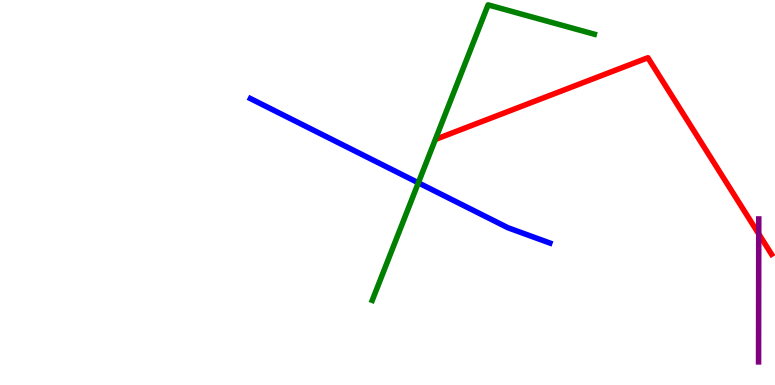[{'lines': ['blue', 'red'], 'intersections': []}, {'lines': ['green', 'red'], 'intersections': []}, {'lines': ['purple', 'red'], 'intersections': [{'x': 9.79, 'y': 3.92}]}, {'lines': ['blue', 'green'], 'intersections': [{'x': 5.4, 'y': 5.25}]}, {'lines': ['blue', 'purple'], 'intersections': []}, {'lines': ['green', 'purple'], 'intersections': []}]